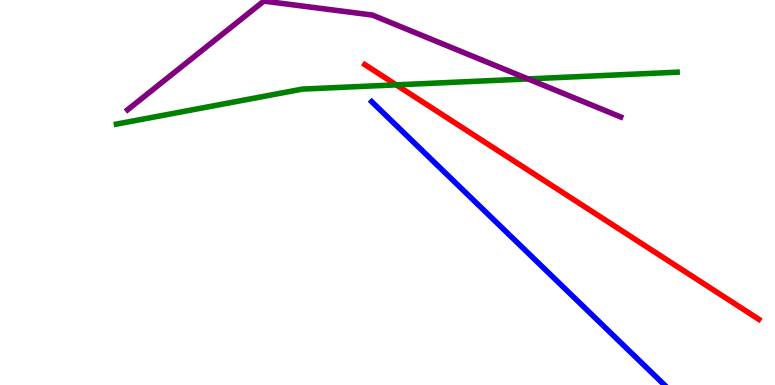[{'lines': ['blue', 'red'], 'intersections': []}, {'lines': ['green', 'red'], 'intersections': [{'x': 5.11, 'y': 7.8}]}, {'lines': ['purple', 'red'], 'intersections': []}, {'lines': ['blue', 'green'], 'intersections': []}, {'lines': ['blue', 'purple'], 'intersections': []}, {'lines': ['green', 'purple'], 'intersections': [{'x': 6.81, 'y': 7.95}]}]